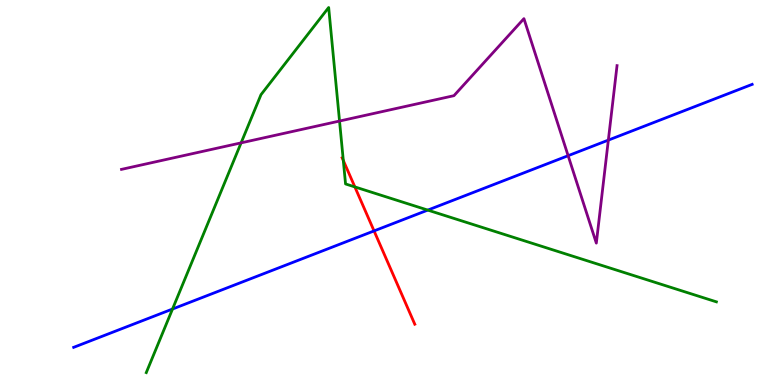[{'lines': ['blue', 'red'], 'intersections': [{'x': 4.83, 'y': 4.0}]}, {'lines': ['green', 'red'], 'intersections': [{'x': 4.43, 'y': 5.83}, {'x': 4.58, 'y': 5.15}]}, {'lines': ['purple', 'red'], 'intersections': []}, {'lines': ['blue', 'green'], 'intersections': [{'x': 2.23, 'y': 1.97}, {'x': 5.52, 'y': 4.54}]}, {'lines': ['blue', 'purple'], 'intersections': [{'x': 7.33, 'y': 5.96}, {'x': 7.85, 'y': 6.36}]}, {'lines': ['green', 'purple'], 'intersections': [{'x': 3.11, 'y': 6.29}, {'x': 4.38, 'y': 6.86}]}]